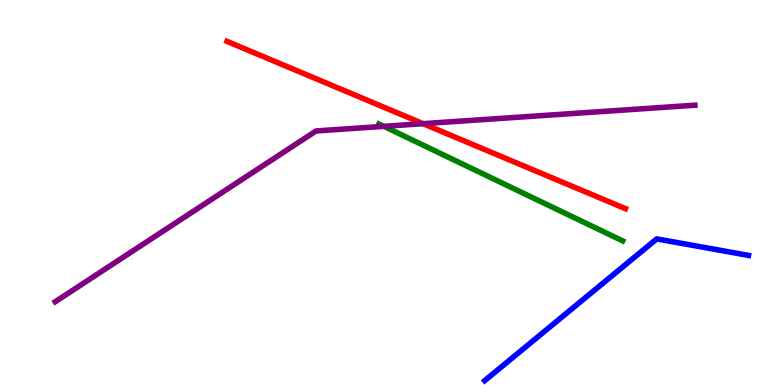[{'lines': ['blue', 'red'], 'intersections': []}, {'lines': ['green', 'red'], 'intersections': []}, {'lines': ['purple', 'red'], 'intersections': [{'x': 5.46, 'y': 6.79}]}, {'lines': ['blue', 'green'], 'intersections': []}, {'lines': ['blue', 'purple'], 'intersections': []}, {'lines': ['green', 'purple'], 'intersections': [{'x': 4.95, 'y': 6.72}]}]